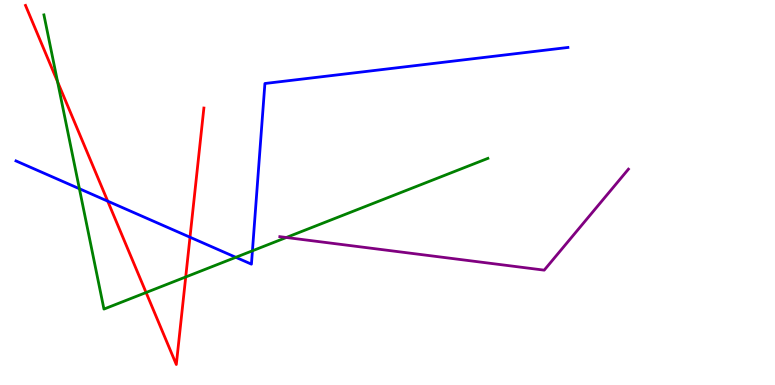[{'lines': ['blue', 'red'], 'intersections': [{'x': 1.39, 'y': 4.78}, {'x': 2.45, 'y': 3.84}]}, {'lines': ['green', 'red'], 'intersections': [{'x': 0.743, 'y': 7.88}, {'x': 1.88, 'y': 2.4}, {'x': 2.4, 'y': 2.81}]}, {'lines': ['purple', 'red'], 'intersections': []}, {'lines': ['blue', 'green'], 'intersections': [{'x': 1.02, 'y': 5.1}, {'x': 3.04, 'y': 3.32}, {'x': 3.26, 'y': 3.49}]}, {'lines': ['blue', 'purple'], 'intersections': []}, {'lines': ['green', 'purple'], 'intersections': [{'x': 3.69, 'y': 3.83}]}]